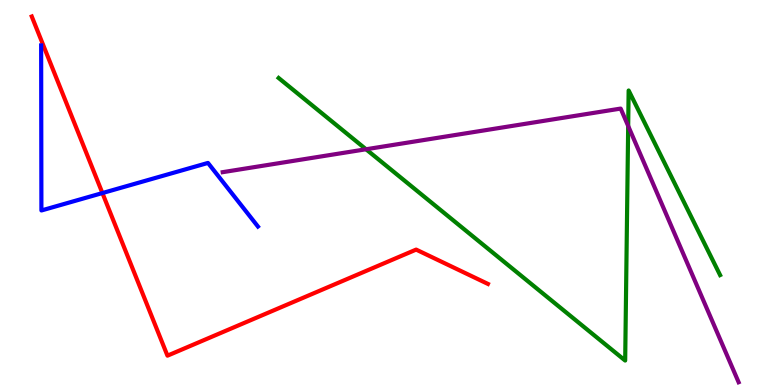[{'lines': ['blue', 'red'], 'intersections': [{'x': 1.32, 'y': 4.99}]}, {'lines': ['green', 'red'], 'intersections': []}, {'lines': ['purple', 'red'], 'intersections': []}, {'lines': ['blue', 'green'], 'intersections': []}, {'lines': ['blue', 'purple'], 'intersections': []}, {'lines': ['green', 'purple'], 'intersections': [{'x': 4.72, 'y': 6.12}, {'x': 8.11, 'y': 6.73}]}]